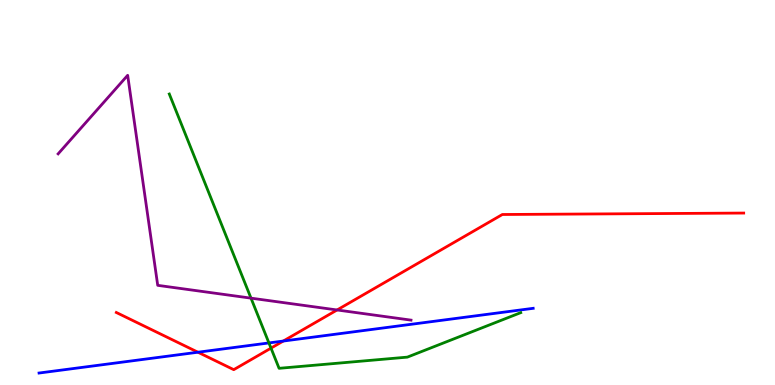[{'lines': ['blue', 'red'], 'intersections': [{'x': 2.55, 'y': 0.851}, {'x': 3.66, 'y': 1.14}]}, {'lines': ['green', 'red'], 'intersections': [{'x': 3.5, 'y': 0.957}]}, {'lines': ['purple', 'red'], 'intersections': [{'x': 4.35, 'y': 1.95}]}, {'lines': ['blue', 'green'], 'intersections': [{'x': 3.47, 'y': 1.09}]}, {'lines': ['blue', 'purple'], 'intersections': []}, {'lines': ['green', 'purple'], 'intersections': [{'x': 3.24, 'y': 2.26}]}]